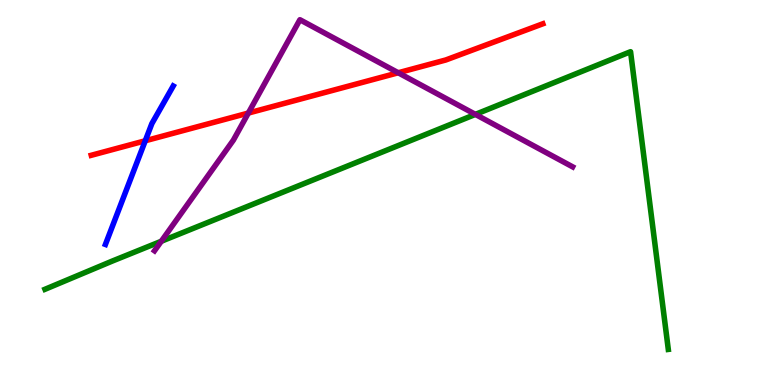[{'lines': ['blue', 'red'], 'intersections': [{'x': 1.87, 'y': 6.34}]}, {'lines': ['green', 'red'], 'intersections': []}, {'lines': ['purple', 'red'], 'intersections': [{'x': 3.2, 'y': 7.06}, {'x': 5.14, 'y': 8.11}]}, {'lines': ['blue', 'green'], 'intersections': []}, {'lines': ['blue', 'purple'], 'intersections': []}, {'lines': ['green', 'purple'], 'intersections': [{'x': 2.08, 'y': 3.73}, {'x': 6.13, 'y': 7.03}]}]